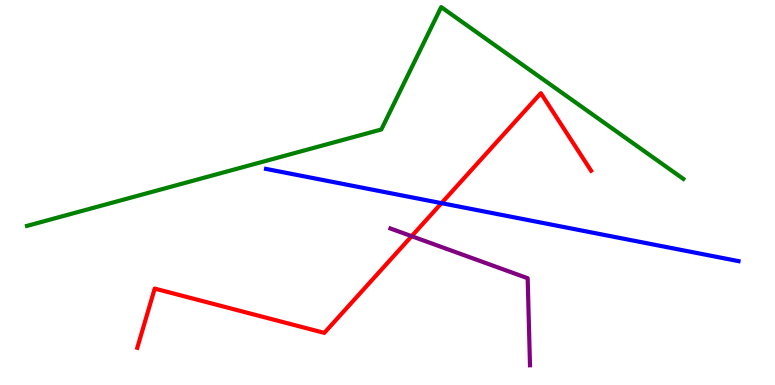[{'lines': ['blue', 'red'], 'intersections': [{'x': 5.7, 'y': 4.72}]}, {'lines': ['green', 'red'], 'intersections': []}, {'lines': ['purple', 'red'], 'intersections': [{'x': 5.31, 'y': 3.87}]}, {'lines': ['blue', 'green'], 'intersections': []}, {'lines': ['blue', 'purple'], 'intersections': []}, {'lines': ['green', 'purple'], 'intersections': []}]